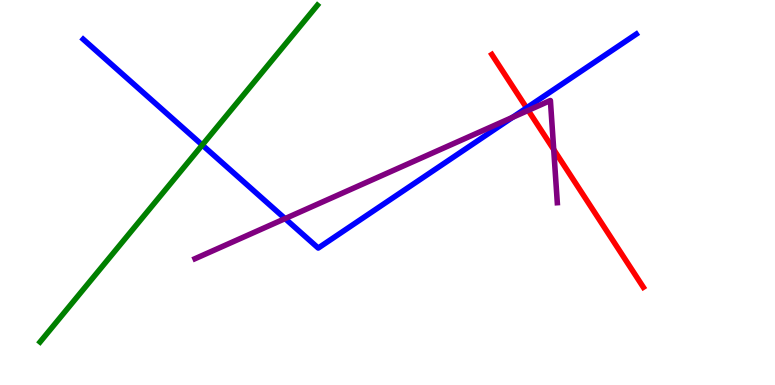[{'lines': ['blue', 'red'], 'intersections': [{'x': 6.79, 'y': 7.2}]}, {'lines': ['green', 'red'], 'intersections': []}, {'lines': ['purple', 'red'], 'intersections': [{'x': 6.82, 'y': 7.13}, {'x': 7.14, 'y': 6.12}]}, {'lines': ['blue', 'green'], 'intersections': [{'x': 2.61, 'y': 6.23}]}, {'lines': ['blue', 'purple'], 'intersections': [{'x': 3.68, 'y': 4.32}, {'x': 6.61, 'y': 6.95}]}, {'lines': ['green', 'purple'], 'intersections': []}]